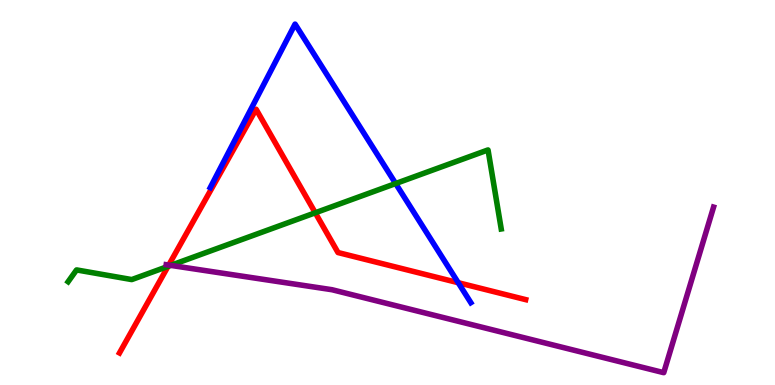[{'lines': ['blue', 'red'], 'intersections': [{'x': 5.91, 'y': 2.66}]}, {'lines': ['green', 'red'], 'intersections': [{'x': 2.17, 'y': 3.08}, {'x': 4.07, 'y': 4.47}]}, {'lines': ['purple', 'red'], 'intersections': [{'x': 2.18, 'y': 3.11}]}, {'lines': ['blue', 'green'], 'intersections': [{'x': 5.11, 'y': 5.23}]}, {'lines': ['blue', 'purple'], 'intersections': []}, {'lines': ['green', 'purple'], 'intersections': [{'x': 2.2, 'y': 3.11}]}]